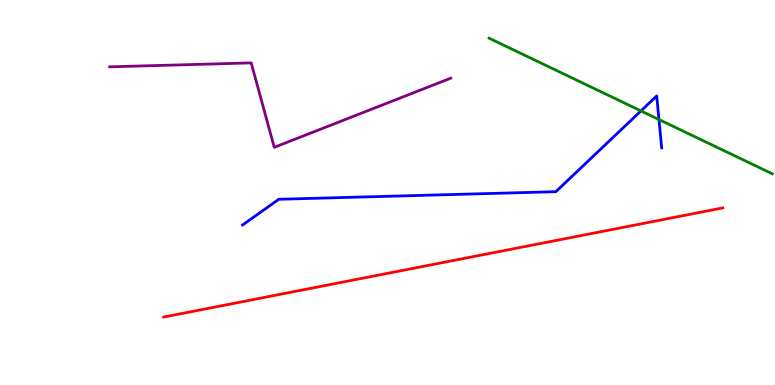[{'lines': ['blue', 'red'], 'intersections': []}, {'lines': ['green', 'red'], 'intersections': []}, {'lines': ['purple', 'red'], 'intersections': []}, {'lines': ['blue', 'green'], 'intersections': [{'x': 8.27, 'y': 7.12}, {'x': 8.5, 'y': 6.9}]}, {'lines': ['blue', 'purple'], 'intersections': []}, {'lines': ['green', 'purple'], 'intersections': []}]